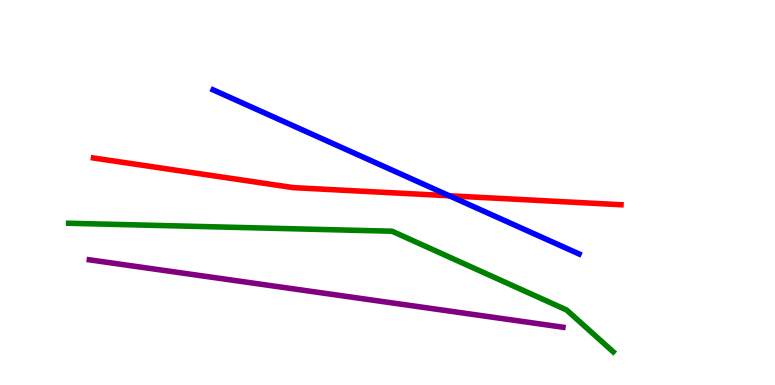[{'lines': ['blue', 'red'], 'intersections': [{'x': 5.8, 'y': 4.91}]}, {'lines': ['green', 'red'], 'intersections': []}, {'lines': ['purple', 'red'], 'intersections': []}, {'lines': ['blue', 'green'], 'intersections': []}, {'lines': ['blue', 'purple'], 'intersections': []}, {'lines': ['green', 'purple'], 'intersections': []}]